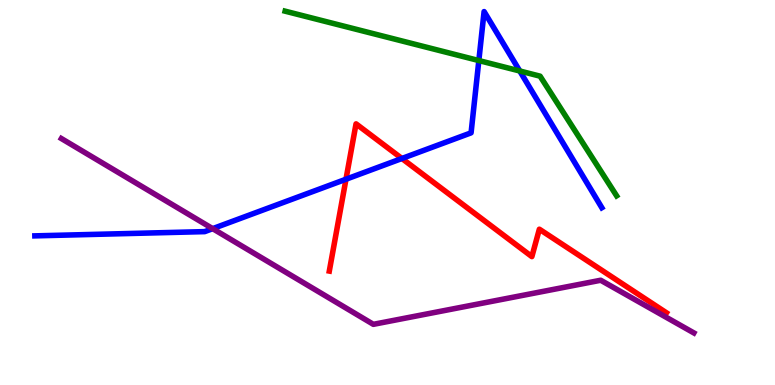[{'lines': ['blue', 'red'], 'intersections': [{'x': 4.46, 'y': 5.34}, {'x': 5.19, 'y': 5.88}]}, {'lines': ['green', 'red'], 'intersections': []}, {'lines': ['purple', 'red'], 'intersections': []}, {'lines': ['blue', 'green'], 'intersections': [{'x': 6.18, 'y': 8.43}, {'x': 6.71, 'y': 8.16}]}, {'lines': ['blue', 'purple'], 'intersections': [{'x': 2.74, 'y': 4.06}]}, {'lines': ['green', 'purple'], 'intersections': []}]